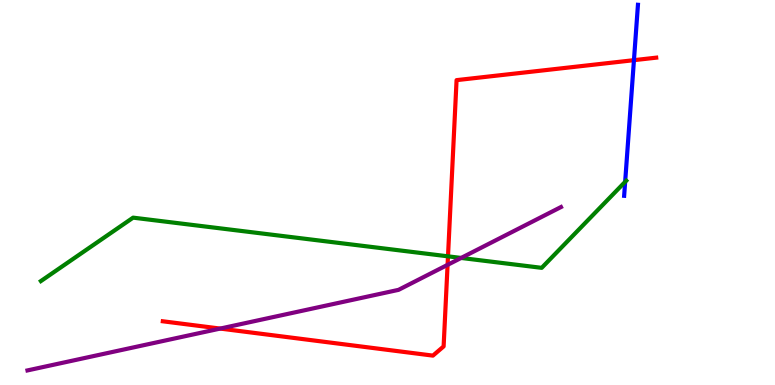[{'lines': ['blue', 'red'], 'intersections': [{'x': 8.18, 'y': 8.44}]}, {'lines': ['green', 'red'], 'intersections': [{'x': 5.78, 'y': 3.34}]}, {'lines': ['purple', 'red'], 'intersections': [{'x': 2.84, 'y': 1.47}, {'x': 5.78, 'y': 3.12}]}, {'lines': ['blue', 'green'], 'intersections': [{'x': 8.07, 'y': 5.28}]}, {'lines': ['blue', 'purple'], 'intersections': []}, {'lines': ['green', 'purple'], 'intersections': [{'x': 5.95, 'y': 3.3}]}]